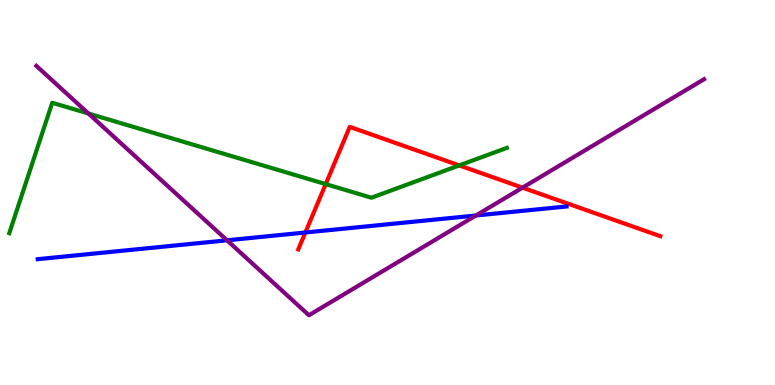[{'lines': ['blue', 'red'], 'intersections': [{'x': 3.94, 'y': 3.96}]}, {'lines': ['green', 'red'], 'intersections': [{'x': 4.2, 'y': 5.22}, {'x': 5.93, 'y': 5.7}]}, {'lines': ['purple', 'red'], 'intersections': [{'x': 6.74, 'y': 5.13}]}, {'lines': ['blue', 'green'], 'intersections': []}, {'lines': ['blue', 'purple'], 'intersections': [{'x': 2.93, 'y': 3.76}, {'x': 6.14, 'y': 4.4}]}, {'lines': ['green', 'purple'], 'intersections': [{'x': 1.14, 'y': 7.05}]}]